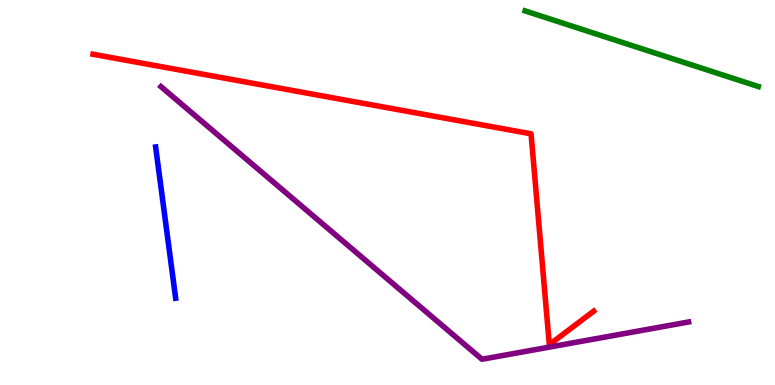[{'lines': ['blue', 'red'], 'intersections': []}, {'lines': ['green', 'red'], 'intersections': []}, {'lines': ['purple', 'red'], 'intersections': []}, {'lines': ['blue', 'green'], 'intersections': []}, {'lines': ['blue', 'purple'], 'intersections': []}, {'lines': ['green', 'purple'], 'intersections': []}]